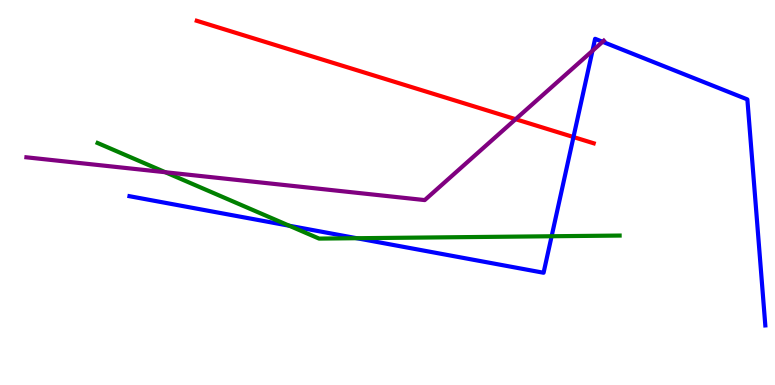[{'lines': ['blue', 'red'], 'intersections': [{'x': 7.4, 'y': 6.44}]}, {'lines': ['green', 'red'], 'intersections': []}, {'lines': ['purple', 'red'], 'intersections': [{'x': 6.65, 'y': 6.9}]}, {'lines': ['blue', 'green'], 'intersections': [{'x': 3.73, 'y': 4.14}, {'x': 4.6, 'y': 3.81}, {'x': 7.12, 'y': 3.86}]}, {'lines': ['blue', 'purple'], 'intersections': [{'x': 7.64, 'y': 8.68}, {'x': 7.78, 'y': 8.91}]}, {'lines': ['green', 'purple'], 'intersections': [{'x': 2.13, 'y': 5.53}]}]